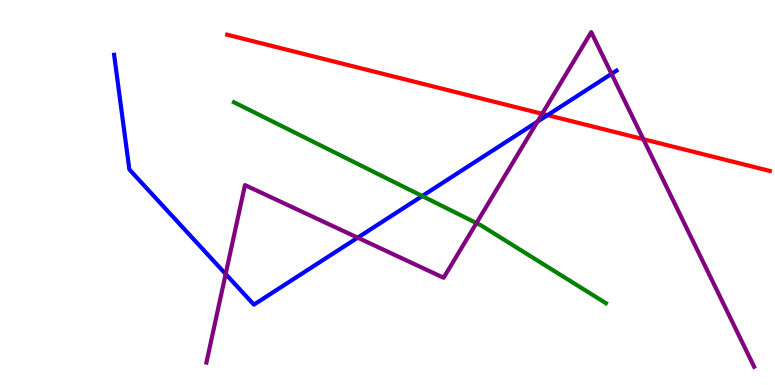[{'lines': ['blue', 'red'], 'intersections': [{'x': 7.07, 'y': 7.01}]}, {'lines': ['green', 'red'], 'intersections': []}, {'lines': ['purple', 'red'], 'intersections': [{'x': 7.0, 'y': 7.04}, {'x': 8.3, 'y': 6.38}]}, {'lines': ['blue', 'green'], 'intersections': [{'x': 5.45, 'y': 4.91}]}, {'lines': ['blue', 'purple'], 'intersections': [{'x': 2.91, 'y': 2.88}, {'x': 4.62, 'y': 3.83}, {'x': 6.93, 'y': 6.84}, {'x': 7.89, 'y': 8.08}]}, {'lines': ['green', 'purple'], 'intersections': [{'x': 6.15, 'y': 4.21}]}]